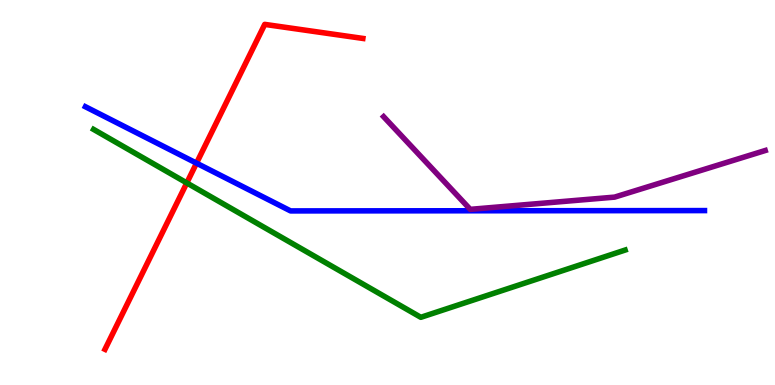[{'lines': ['blue', 'red'], 'intersections': [{'x': 2.54, 'y': 5.76}]}, {'lines': ['green', 'red'], 'intersections': [{'x': 2.41, 'y': 5.25}]}, {'lines': ['purple', 'red'], 'intersections': []}, {'lines': ['blue', 'green'], 'intersections': []}, {'lines': ['blue', 'purple'], 'intersections': []}, {'lines': ['green', 'purple'], 'intersections': []}]